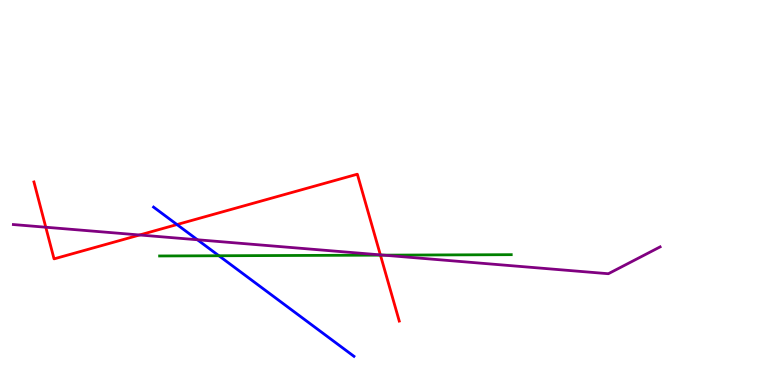[{'lines': ['blue', 'red'], 'intersections': [{'x': 2.28, 'y': 4.17}]}, {'lines': ['green', 'red'], 'intersections': [{'x': 4.91, 'y': 3.37}]}, {'lines': ['purple', 'red'], 'intersections': [{'x': 0.591, 'y': 4.1}, {'x': 1.8, 'y': 3.9}, {'x': 4.91, 'y': 3.38}]}, {'lines': ['blue', 'green'], 'intersections': [{'x': 2.82, 'y': 3.36}]}, {'lines': ['blue', 'purple'], 'intersections': [{'x': 2.55, 'y': 3.77}]}, {'lines': ['green', 'purple'], 'intersections': [{'x': 4.95, 'y': 3.37}]}]